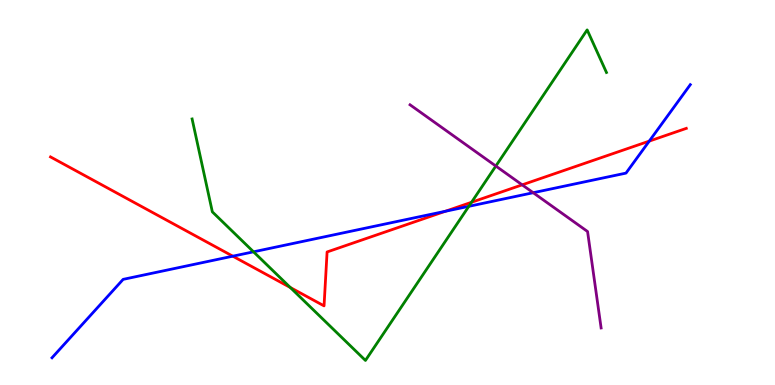[{'lines': ['blue', 'red'], 'intersections': [{'x': 3.0, 'y': 3.35}, {'x': 5.75, 'y': 4.51}, {'x': 8.38, 'y': 6.33}]}, {'lines': ['green', 'red'], 'intersections': [{'x': 3.75, 'y': 2.53}, {'x': 6.08, 'y': 4.75}]}, {'lines': ['purple', 'red'], 'intersections': [{'x': 6.74, 'y': 5.2}]}, {'lines': ['blue', 'green'], 'intersections': [{'x': 3.27, 'y': 3.46}, {'x': 6.05, 'y': 4.64}]}, {'lines': ['blue', 'purple'], 'intersections': [{'x': 6.88, 'y': 4.99}]}, {'lines': ['green', 'purple'], 'intersections': [{'x': 6.4, 'y': 5.69}]}]